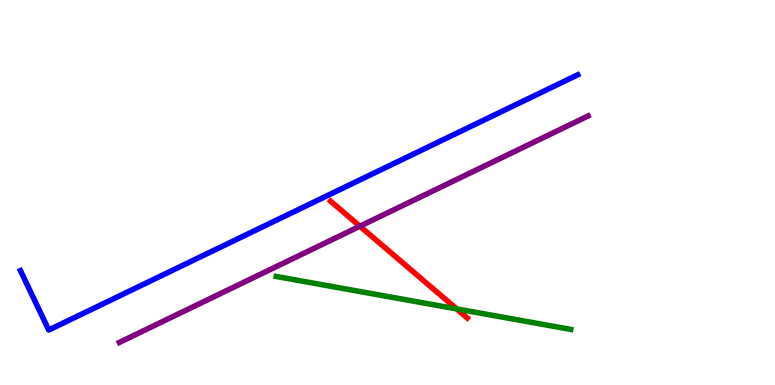[{'lines': ['blue', 'red'], 'intersections': []}, {'lines': ['green', 'red'], 'intersections': [{'x': 5.89, 'y': 1.98}]}, {'lines': ['purple', 'red'], 'intersections': [{'x': 4.64, 'y': 4.12}]}, {'lines': ['blue', 'green'], 'intersections': []}, {'lines': ['blue', 'purple'], 'intersections': []}, {'lines': ['green', 'purple'], 'intersections': []}]